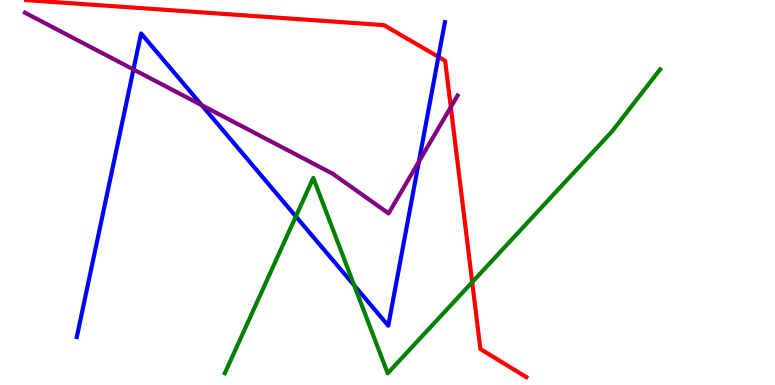[{'lines': ['blue', 'red'], 'intersections': [{'x': 5.66, 'y': 8.52}]}, {'lines': ['green', 'red'], 'intersections': [{'x': 6.09, 'y': 2.67}]}, {'lines': ['purple', 'red'], 'intersections': [{'x': 5.82, 'y': 7.22}]}, {'lines': ['blue', 'green'], 'intersections': [{'x': 3.82, 'y': 4.38}, {'x': 4.57, 'y': 2.59}]}, {'lines': ['blue', 'purple'], 'intersections': [{'x': 1.72, 'y': 8.2}, {'x': 2.6, 'y': 7.27}, {'x': 5.4, 'y': 5.8}]}, {'lines': ['green', 'purple'], 'intersections': []}]